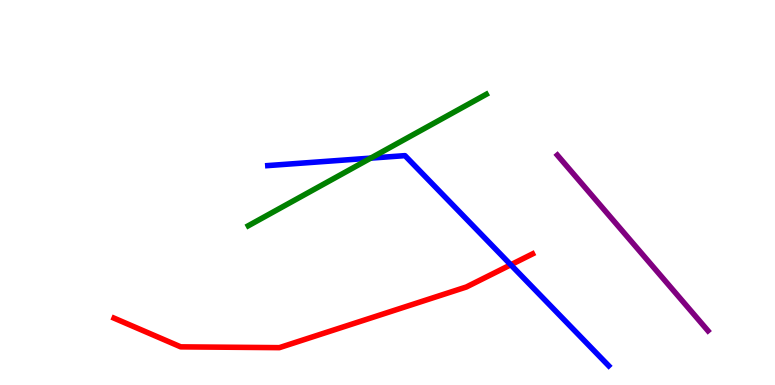[{'lines': ['blue', 'red'], 'intersections': [{'x': 6.59, 'y': 3.12}]}, {'lines': ['green', 'red'], 'intersections': []}, {'lines': ['purple', 'red'], 'intersections': []}, {'lines': ['blue', 'green'], 'intersections': [{'x': 4.78, 'y': 5.89}]}, {'lines': ['blue', 'purple'], 'intersections': []}, {'lines': ['green', 'purple'], 'intersections': []}]